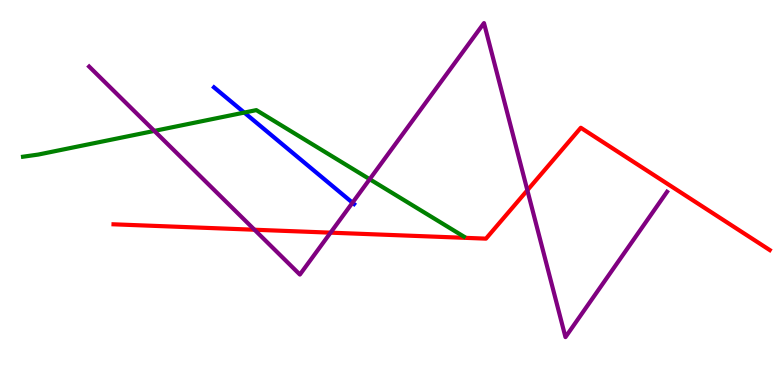[{'lines': ['blue', 'red'], 'intersections': []}, {'lines': ['green', 'red'], 'intersections': []}, {'lines': ['purple', 'red'], 'intersections': [{'x': 3.28, 'y': 4.03}, {'x': 4.27, 'y': 3.96}, {'x': 6.8, 'y': 5.06}]}, {'lines': ['blue', 'green'], 'intersections': [{'x': 3.15, 'y': 7.08}]}, {'lines': ['blue', 'purple'], 'intersections': [{'x': 4.55, 'y': 4.74}]}, {'lines': ['green', 'purple'], 'intersections': [{'x': 1.99, 'y': 6.6}, {'x': 4.77, 'y': 5.35}]}]